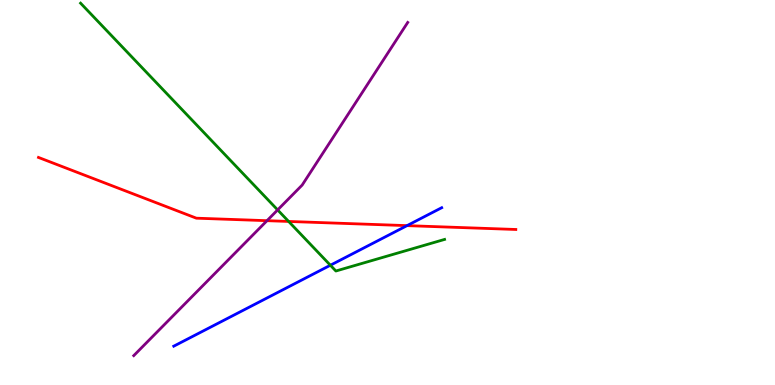[{'lines': ['blue', 'red'], 'intersections': [{'x': 5.25, 'y': 4.14}]}, {'lines': ['green', 'red'], 'intersections': [{'x': 3.72, 'y': 4.25}]}, {'lines': ['purple', 'red'], 'intersections': [{'x': 3.45, 'y': 4.27}]}, {'lines': ['blue', 'green'], 'intersections': [{'x': 4.26, 'y': 3.11}]}, {'lines': ['blue', 'purple'], 'intersections': []}, {'lines': ['green', 'purple'], 'intersections': [{'x': 3.58, 'y': 4.55}]}]